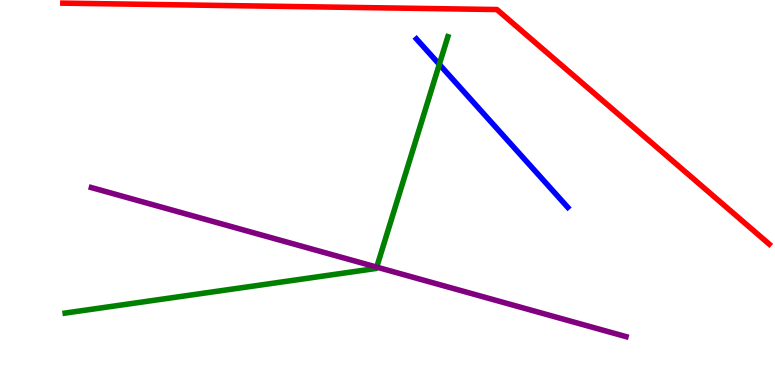[{'lines': ['blue', 'red'], 'intersections': []}, {'lines': ['green', 'red'], 'intersections': []}, {'lines': ['purple', 'red'], 'intersections': []}, {'lines': ['blue', 'green'], 'intersections': [{'x': 5.67, 'y': 8.33}]}, {'lines': ['blue', 'purple'], 'intersections': []}, {'lines': ['green', 'purple'], 'intersections': [{'x': 4.86, 'y': 3.06}]}]